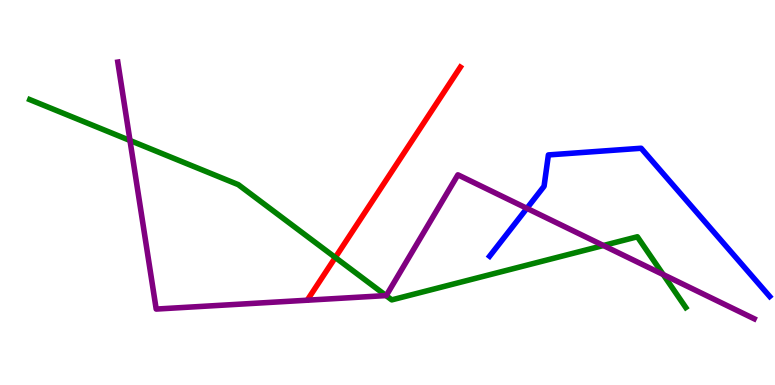[{'lines': ['blue', 'red'], 'intersections': []}, {'lines': ['green', 'red'], 'intersections': [{'x': 4.33, 'y': 3.31}]}, {'lines': ['purple', 'red'], 'intersections': []}, {'lines': ['blue', 'green'], 'intersections': []}, {'lines': ['blue', 'purple'], 'intersections': [{'x': 6.8, 'y': 4.59}]}, {'lines': ['green', 'purple'], 'intersections': [{'x': 1.68, 'y': 6.35}, {'x': 4.98, 'y': 2.32}, {'x': 7.79, 'y': 3.62}, {'x': 8.56, 'y': 2.87}]}]